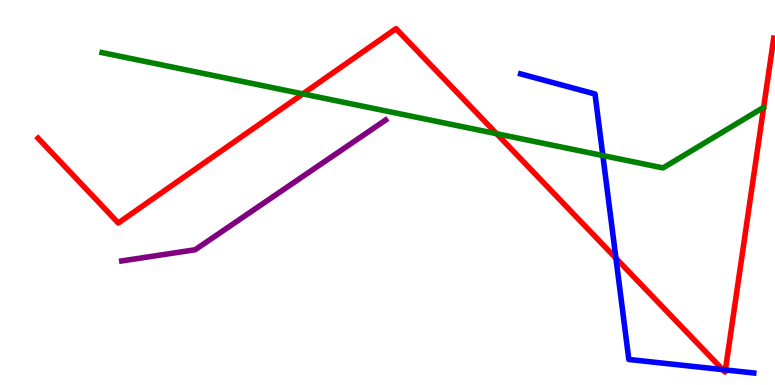[{'lines': ['blue', 'red'], 'intersections': [{'x': 7.95, 'y': 3.29}, {'x': 9.33, 'y': 0.399}, {'x': 9.36, 'y': 0.392}]}, {'lines': ['green', 'red'], 'intersections': [{'x': 3.91, 'y': 7.56}, {'x': 6.41, 'y': 6.53}]}, {'lines': ['purple', 'red'], 'intersections': []}, {'lines': ['blue', 'green'], 'intersections': [{'x': 7.78, 'y': 5.96}]}, {'lines': ['blue', 'purple'], 'intersections': []}, {'lines': ['green', 'purple'], 'intersections': []}]